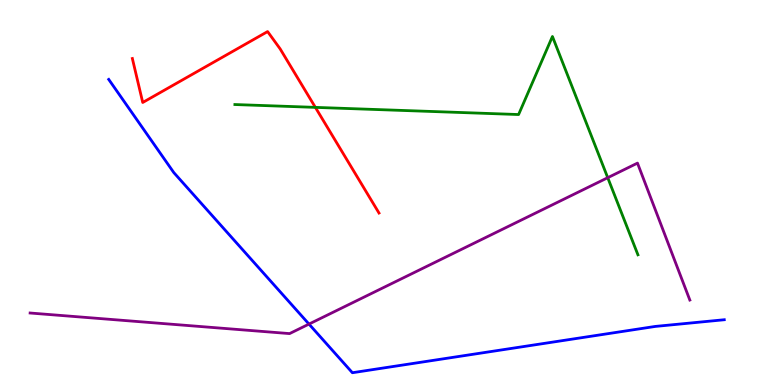[{'lines': ['blue', 'red'], 'intersections': []}, {'lines': ['green', 'red'], 'intersections': [{'x': 4.07, 'y': 7.21}]}, {'lines': ['purple', 'red'], 'intersections': []}, {'lines': ['blue', 'green'], 'intersections': []}, {'lines': ['blue', 'purple'], 'intersections': [{'x': 3.99, 'y': 1.58}]}, {'lines': ['green', 'purple'], 'intersections': [{'x': 7.84, 'y': 5.38}]}]